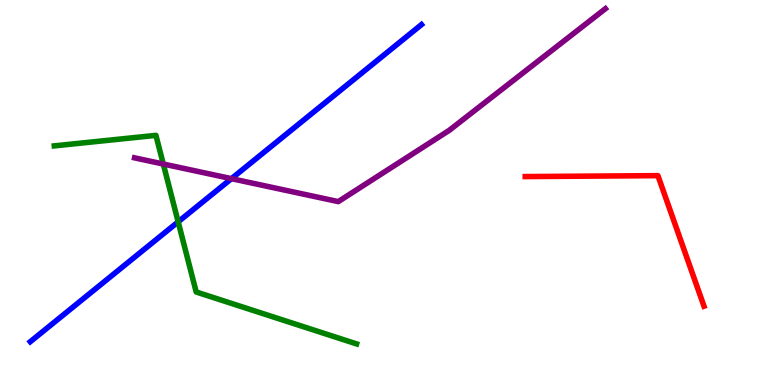[{'lines': ['blue', 'red'], 'intersections': []}, {'lines': ['green', 'red'], 'intersections': []}, {'lines': ['purple', 'red'], 'intersections': []}, {'lines': ['blue', 'green'], 'intersections': [{'x': 2.3, 'y': 4.24}]}, {'lines': ['blue', 'purple'], 'intersections': [{'x': 2.99, 'y': 5.36}]}, {'lines': ['green', 'purple'], 'intersections': [{'x': 2.11, 'y': 5.74}]}]